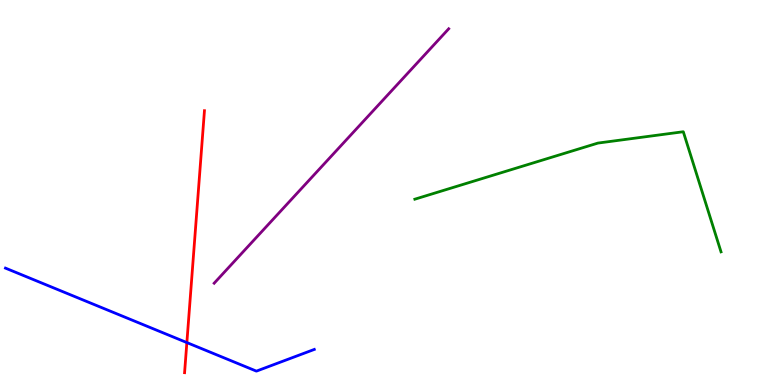[{'lines': ['blue', 'red'], 'intersections': [{'x': 2.41, 'y': 1.1}]}, {'lines': ['green', 'red'], 'intersections': []}, {'lines': ['purple', 'red'], 'intersections': []}, {'lines': ['blue', 'green'], 'intersections': []}, {'lines': ['blue', 'purple'], 'intersections': []}, {'lines': ['green', 'purple'], 'intersections': []}]